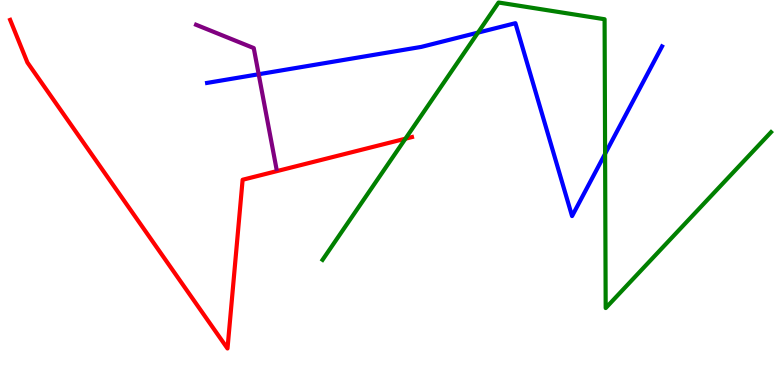[{'lines': ['blue', 'red'], 'intersections': []}, {'lines': ['green', 'red'], 'intersections': [{'x': 5.23, 'y': 6.4}]}, {'lines': ['purple', 'red'], 'intersections': []}, {'lines': ['blue', 'green'], 'intersections': [{'x': 6.17, 'y': 9.15}, {'x': 7.81, 'y': 6.01}]}, {'lines': ['blue', 'purple'], 'intersections': [{'x': 3.34, 'y': 8.07}]}, {'lines': ['green', 'purple'], 'intersections': []}]